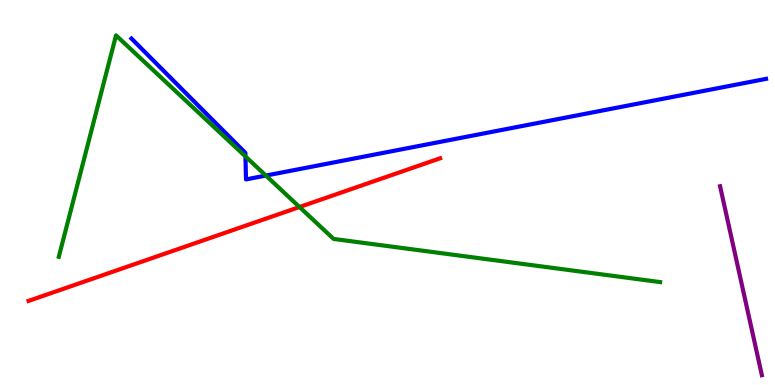[{'lines': ['blue', 'red'], 'intersections': []}, {'lines': ['green', 'red'], 'intersections': [{'x': 3.86, 'y': 4.62}]}, {'lines': ['purple', 'red'], 'intersections': []}, {'lines': ['blue', 'green'], 'intersections': [{'x': 3.17, 'y': 5.94}, {'x': 3.43, 'y': 5.44}]}, {'lines': ['blue', 'purple'], 'intersections': []}, {'lines': ['green', 'purple'], 'intersections': []}]